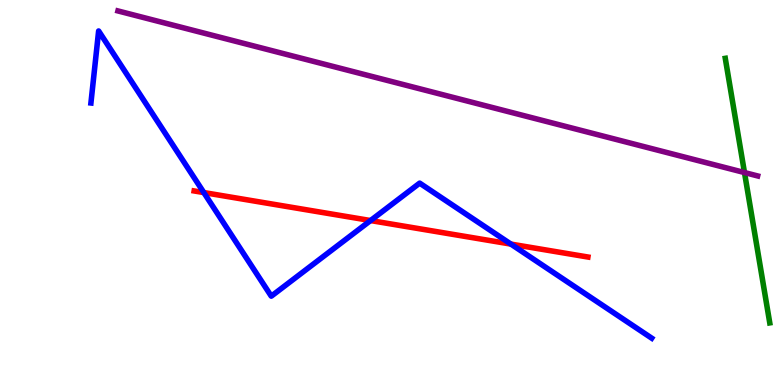[{'lines': ['blue', 'red'], 'intersections': [{'x': 2.63, 'y': 5.0}, {'x': 4.78, 'y': 4.27}, {'x': 6.59, 'y': 3.66}]}, {'lines': ['green', 'red'], 'intersections': []}, {'lines': ['purple', 'red'], 'intersections': []}, {'lines': ['blue', 'green'], 'intersections': []}, {'lines': ['blue', 'purple'], 'intersections': []}, {'lines': ['green', 'purple'], 'intersections': [{'x': 9.61, 'y': 5.52}]}]